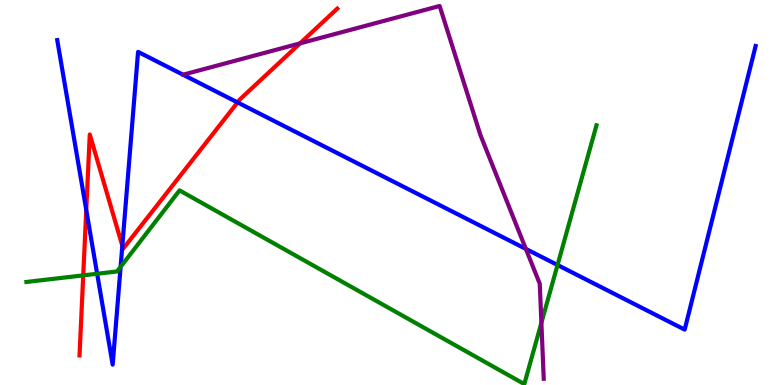[{'lines': ['blue', 'red'], 'intersections': [{'x': 1.11, 'y': 4.55}, {'x': 1.58, 'y': 3.62}, {'x': 3.07, 'y': 7.34}]}, {'lines': ['green', 'red'], 'intersections': [{'x': 1.07, 'y': 2.85}]}, {'lines': ['purple', 'red'], 'intersections': [{'x': 3.87, 'y': 8.87}]}, {'lines': ['blue', 'green'], 'intersections': [{'x': 1.25, 'y': 2.89}, {'x': 1.56, 'y': 3.07}, {'x': 7.19, 'y': 3.12}]}, {'lines': ['blue', 'purple'], 'intersections': [{'x': 6.79, 'y': 3.53}]}, {'lines': ['green', 'purple'], 'intersections': [{'x': 6.99, 'y': 1.61}]}]